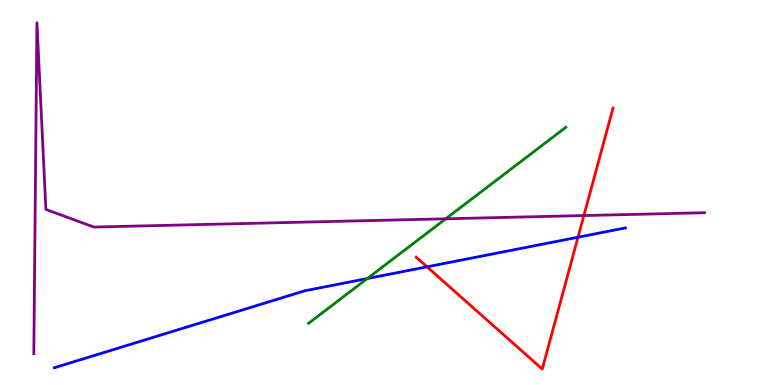[{'lines': ['blue', 'red'], 'intersections': [{'x': 5.51, 'y': 3.07}, {'x': 7.46, 'y': 3.84}]}, {'lines': ['green', 'red'], 'intersections': []}, {'lines': ['purple', 'red'], 'intersections': [{'x': 7.53, 'y': 4.4}]}, {'lines': ['blue', 'green'], 'intersections': [{'x': 4.74, 'y': 2.77}]}, {'lines': ['blue', 'purple'], 'intersections': []}, {'lines': ['green', 'purple'], 'intersections': [{'x': 5.75, 'y': 4.32}]}]